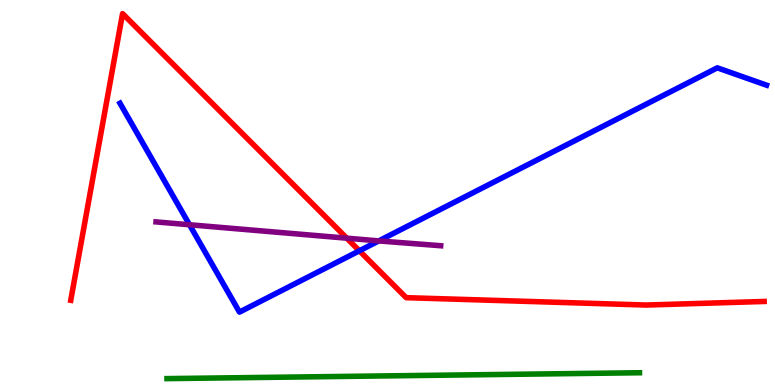[{'lines': ['blue', 'red'], 'intersections': [{'x': 4.64, 'y': 3.49}]}, {'lines': ['green', 'red'], 'intersections': []}, {'lines': ['purple', 'red'], 'intersections': [{'x': 4.47, 'y': 3.81}]}, {'lines': ['blue', 'green'], 'intersections': []}, {'lines': ['blue', 'purple'], 'intersections': [{'x': 2.45, 'y': 4.16}, {'x': 4.89, 'y': 3.74}]}, {'lines': ['green', 'purple'], 'intersections': []}]